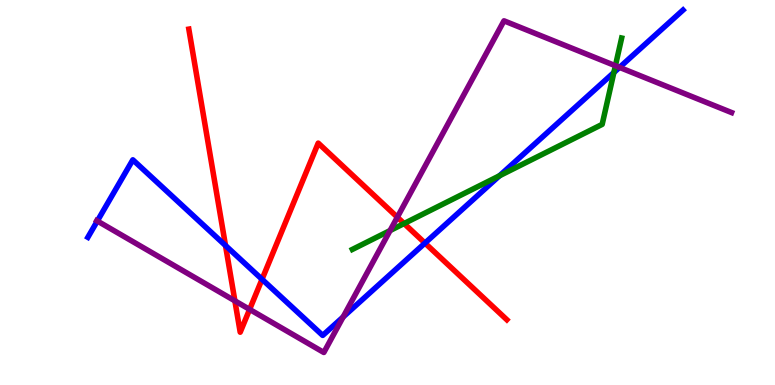[{'lines': ['blue', 'red'], 'intersections': [{'x': 2.91, 'y': 3.62}, {'x': 3.38, 'y': 2.75}, {'x': 5.48, 'y': 3.69}]}, {'lines': ['green', 'red'], 'intersections': [{'x': 5.21, 'y': 4.19}]}, {'lines': ['purple', 'red'], 'intersections': [{'x': 3.03, 'y': 2.19}, {'x': 3.22, 'y': 1.96}, {'x': 5.13, 'y': 4.36}]}, {'lines': ['blue', 'green'], 'intersections': [{'x': 6.45, 'y': 5.43}, {'x': 7.92, 'y': 8.12}]}, {'lines': ['blue', 'purple'], 'intersections': [{'x': 1.26, 'y': 4.26}, {'x': 4.43, 'y': 1.77}, {'x': 7.99, 'y': 8.25}]}, {'lines': ['green', 'purple'], 'intersections': [{'x': 5.03, 'y': 4.01}, {'x': 7.94, 'y': 8.29}]}]